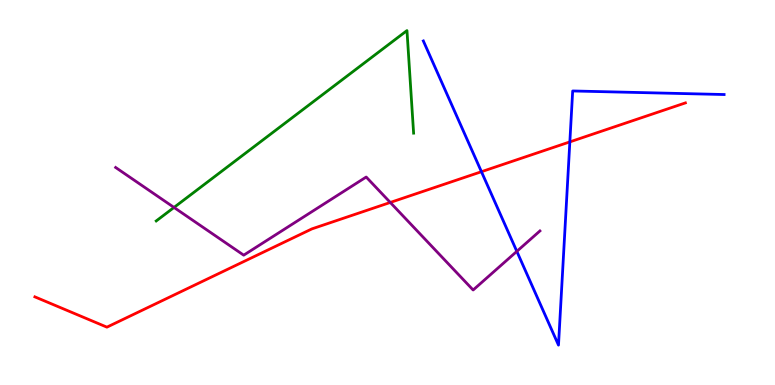[{'lines': ['blue', 'red'], 'intersections': [{'x': 6.21, 'y': 5.54}, {'x': 7.35, 'y': 6.31}]}, {'lines': ['green', 'red'], 'intersections': []}, {'lines': ['purple', 'red'], 'intersections': [{'x': 5.04, 'y': 4.74}]}, {'lines': ['blue', 'green'], 'intersections': []}, {'lines': ['blue', 'purple'], 'intersections': [{'x': 6.67, 'y': 3.47}]}, {'lines': ['green', 'purple'], 'intersections': [{'x': 2.25, 'y': 4.61}]}]